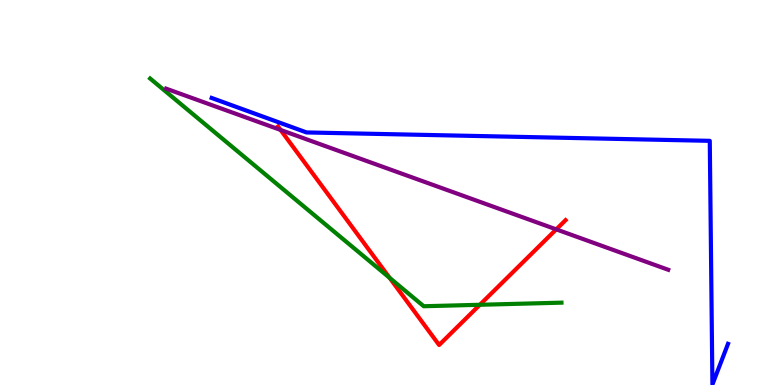[{'lines': ['blue', 'red'], 'intersections': []}, {'lines': ['green', 'red'], 'intersections': [{'x': 5.03, 'y': 2.78}, {'x': 6.19, 'y': 2.08}]}, {'lines': ['purple', 'red'], 'intersections': [{'x': 3.62, 'y': 6.62}, {'x': 7.18, 'y': 4.04}]}, {'lines': ['blue', 'green'], 'intersections': []}, {'lines': ['blue', 'purple'], 'intersections': []}, {'lines': ['green', 'purple'], 'intersections': []}]